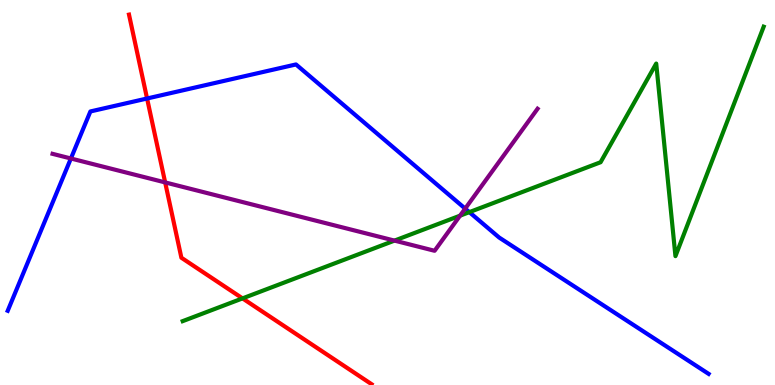[{'lines': ['blue', 'red'], 'intersections': [{'x': 1.9, 'y': 7.44}]}, {'lines': ['green', 'red'], 'intersections': [{'x': 3.13, 'y': 2.25}]}, {'lines': ['purple', 'red'], 'intersections': [{'x': 2.13, 'y': 5.26}]}, {'lines': ['blue', 'green'], 'intersections': [{'x': 6.06, 'y': 4.49}]}, {'lines': ['blue', 'purple'], 'intersections': [{'x': 0.915, 'y': 5.88}, {'x': 6.0, 'y': 4.58}]}, {'lines': ['green', 'purple'], 'intersections': [{'x': 5.09, 'y': 3.75}, {'x': 5.94, 'y': 4.4}]}]